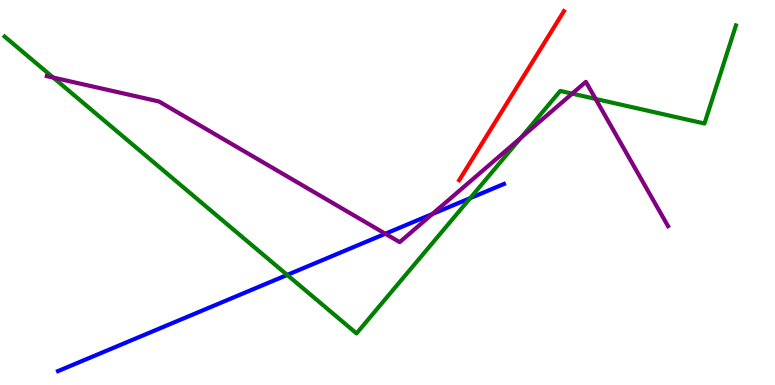[{'lines': ['blue', 'red'], 'intersections': []}, {'lines': ['green', 'red'], 'intersections': []}, {'lines': ['purple', 'red'], 'intersections': []}, {'lines': ['blue', 'green'], 'intersections': [{'x': 3.71, 'y': 2.86}, {'x': 6.07, 'y': 4.85}]}, {'lines': ['blue', 'purple'], 'intersections': [{'x': 4.97, 'y': 3.93}, {'x': 5.58, 'y': 4.44}]}, {'lines': ['green', 'purple'], 'intersections': [{'x': 0.687, 'y': 7.99}, {'x': 6.72, 'y': 6.42}, {'x': 7.38, 'y': 7.57}, {'x': 7.69, 'y': 7.43}]}]